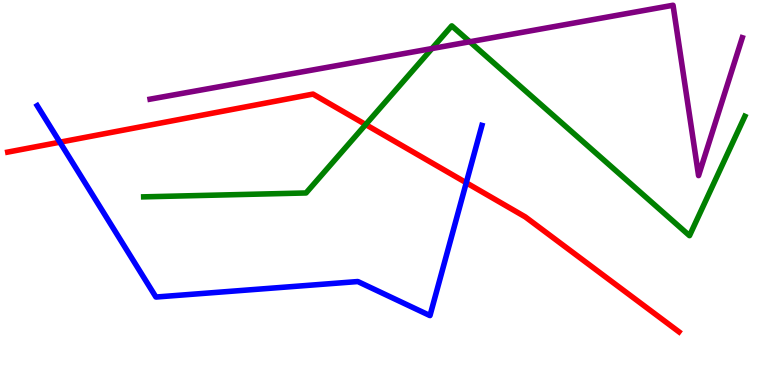[{'lines': ['blue', 'red'], 'intersections': [{'x': 0.772, 'y': 6.31}, {'x': 6.02, 'y': 5.25}]}, {'lines': ['green', 'red'], 'intersections': [{'x': 4.72, 'y': 6.76}]}, {'lines': ['purple', 'red'], 'intersections': []}, {'lines': ['blue', 'green'], 'intersections': []}, {'lines': ['blue', 'purple'], 'intersections': []}, {'lines': ['green', 'purple'], 'intersections': [{'x': 5.57, 'y': 8.74}, {'x': 6.06, 'y': 8.92}]}]